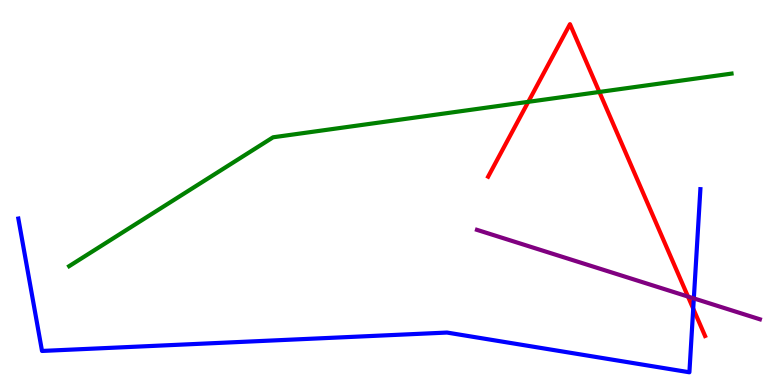[{'lines': ['blue', 'red'], 'intersections': [{'x': 8.94, 'y': 1.98}]}, {'lines': ['green', 'red'], 'intersections': [{'x': 6.82, 'y': 7.35}, {'x': 7.73, 'y': 7.61}]}, {'lines': ['purple', 'red'], 'intersections': [{'x': 8.88, 'y': 2.3}]}, {'lines': ['blue', 'green'], 'intersections': []}, {'lines': ['blue', 'purple'], 'intersections': [{'x': 8.95, 'y': 2.25}]}, {'lines': ['green', 'purple'], 'intersections': []}]